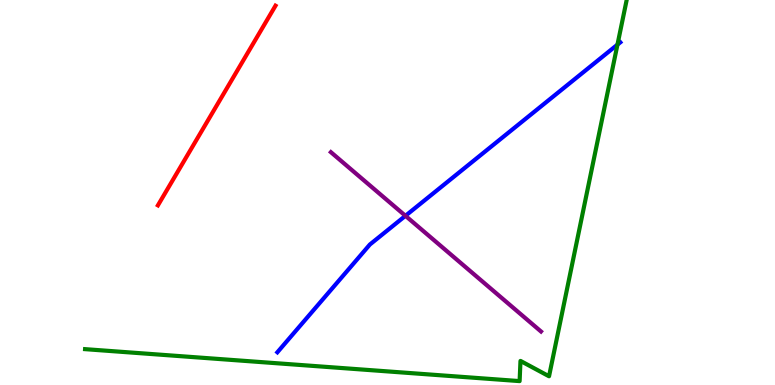[{'lines': ['blue', 'red'], 'intersections': []}, {'lines': ['green', 'red'], 'intersections': []}, {'lines': ['purple', 'red'], 'intersections': []}, {'lines': ['blue', 'green'], 'intersections': [{'x': 7.97, 'y': 8.84}]}, {'lines': ['blue', 'purple'], 'intersections': [{'x': 5.23, 'y': 4.39}]}, {'lines': ['green', 'purple'], 'intersections': []}]